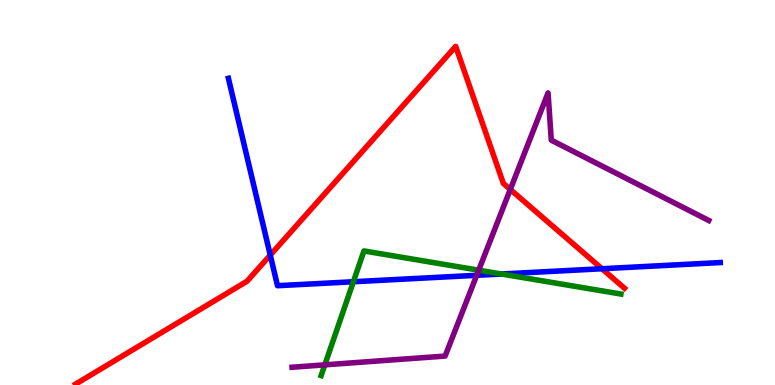[{'lines': ['blue', 'red'], 'intersections': [{'x': 3.49, 'y': 3.37}, {'x': 7.77, 'y': 3.02}]}, {'lines': ['green', 'red'], 'intersections': []}, {'lines': ['purple', 'red'], 'intersections': [{'x': 6.58, 'y': 5.08}]}, {'lines': ['blue', 'green'], 'intersections': [{'x': 4.56, 'y': 2.68}, {'x': 6.47, 'y': 2.88}]}, {'lines': ['blue', 'purple'], 'intersections': [{'x': 6.15, 'y': 2.85}]}, {'lines': ['green', 'purple'], 'intersections': [{'x': 4.19, 'y': 0.523}, {'x': 6.18, 'y': 2.98}]}]